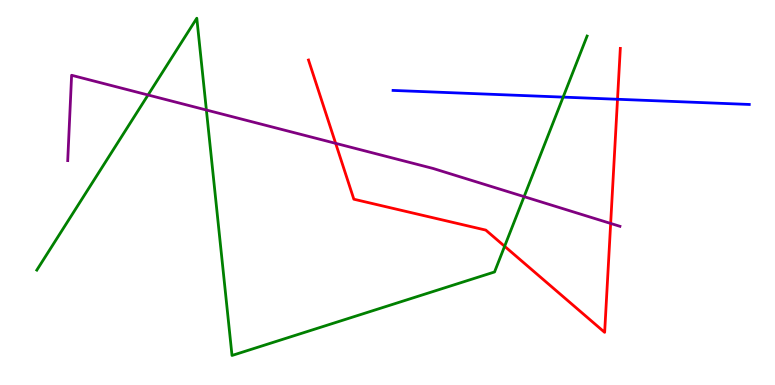[{'lines': ['blue', 'red'], 'intersections': [{'x': 7.97, 'y': 7.42}]}, {'lines': ['green', 'red'], 'intersections': [{'x': 6.51, 'y': 3.6}]}, {'lines': ['purple', 'red'], 'intersections': [{'x': 4.33, 'y': 6.28}, {'x': 7.88, 'y': 4.2}]}, {'lines': ['blue', 'green'], 'intersections': [{'x': 7.27, 'y': 7.48}]}, {'lines': ['blue', 'purple'], 'intersections': []}, {'lines': ['green', 'purple'], 'intersections': [{'x': 1.91, 'y': 7.53}, {'x': 2.66, 'y': 7.14}, {'x': 6.76, 'y': 4.89}]}]